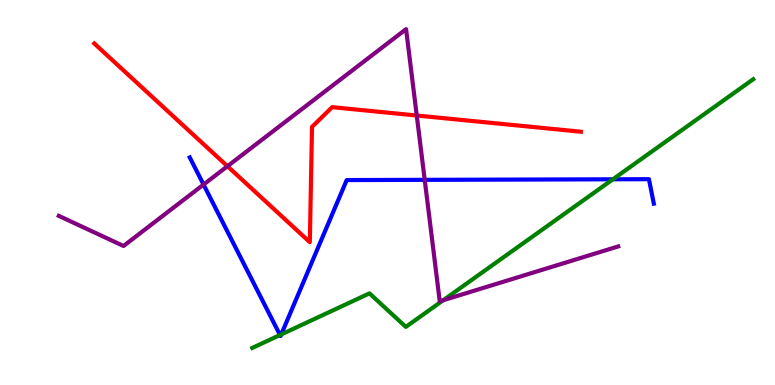[{'lines': ['blue', 'red'], 'intersections': []}, {'lines': ['green', 'red'], 'intersections': []}, {'lines': ['purple', 'red'], 'intersections': [{'x': 2.93, 'y': 5.68}, {'x': 5.38, 'y': 7.0}]}, {'lines': ['blue', 'green'], 'intersections': [{'x': 3.61, 'y': 1.3}, {'x': 3.63, 'y': 1.31}, {'x': 7.91, 'y': 5.34}]}, {'lines': ['blue', 'purple'], 'intersections': [{'x': 2.63, 'y': 5.21}, {'x': 5.48, 'y': 5.33}]}, {'lines': ['green', 'purple'], 'intersections': [{'x': 5.72, 'y': 2.2}]}]